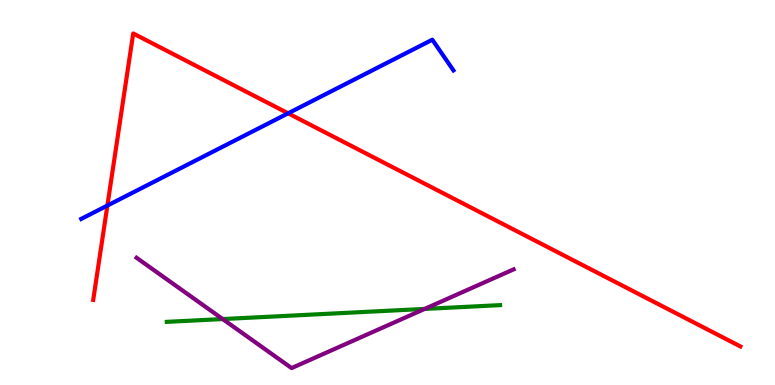[{'lines': ['blue', 'red'], 'intersections': [{'x': 1.39, 'y': 4.66}, {'x': 3.72, 'y': 7.06}]}, {'lines': ['green', 'red'], 'intersections': []}, {'lines': ['purple', 'red'], 'intersections': []}, {'lines': ['blue', 'green'], 'intersections': []}, {'lines': ['blue', 'purple'], 'intersections': []}, {'lines': ['green', 'purple'], 'intersections': [{'x': 2.87, 'y': 1.71}, {'x': 5.48, 'y': 1.98}]}]